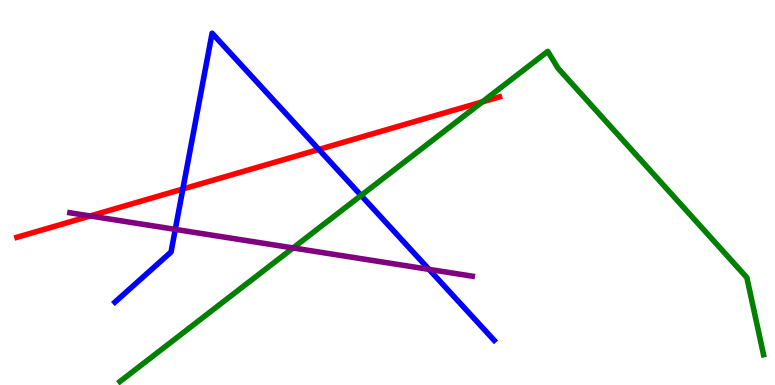[{'lines': ['blue', 'red'], 'intersections': [{'x': 2.36, 'y': 5.09}, {'x': 4.11, 'y': 6.12}]}, {'lines': ['green', 'red'], 'intersections': [{'x': 6.22, 'y': 7.35}]}, {'lines': ['purple', 'red'], 'intersections': [{'x': 1.16, 'y': 4.39}]}, {'lines': ['blue', 'green'], 'intersections': [{'x': 4.66, 'y': 4.92}]}, {'lines': ['blue', 'purple'], 'intersections': [{'x': 2.26, 'y': 4.04}, {'x': 5.54, 'y': 3.0}]}, {'lines': ['green', 'purple'], 'intersections': [{'x': 3.78, 'y': 3.56}]}]